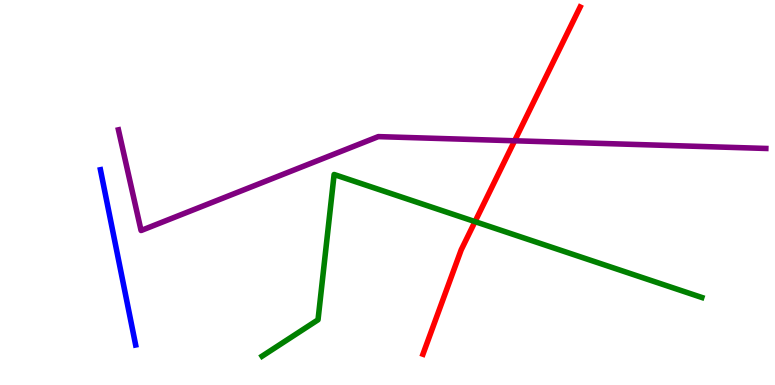[{'lines': ['blue', 'red'], 'intersections': []}, {'lines': ['green', 'red'], 'intersections': [{'x': 6.13, 'y': 4.24}]}, {'lines': ['purple', 'red'], 'intersections': [{'x': 6.64, 'y': 6.34}]}, {'lines': ['blue', 'green'], 'intersections': []}, {'lines': ['blue', 'purple'], 'intersections': []}, {'lines': ['green', 'purple'], 'intersections': []}]